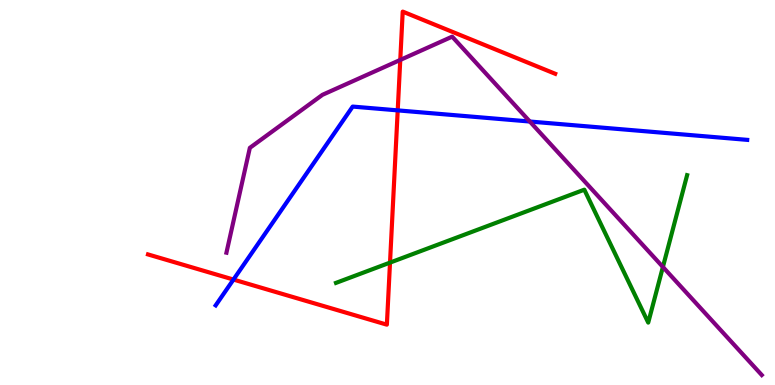[{'lines': ['blue', 'red'], 'intersections': [{'x': 3.01, 'y': 2.74}, {'x': 5.13, 'y': 7.13}]}, {'lines': ['green', 'red'], 'intersections': [{'x': 5.03, 'y': 3.18}]}, {'lines': ['purple', 'red'], 'intersections': [{'x': 5.16, 'y': 8.44}]}, {'lines': ['blue', 'green'], 'intersections': []}, {'lines': ['blue', 'purple'], 'intersections': [{'x': 6.84, 'y': 6.84}]}, {'lines': ['green', 'purple'], 'intersections': [{'x': 8.55, 'y': 3.07}]}]